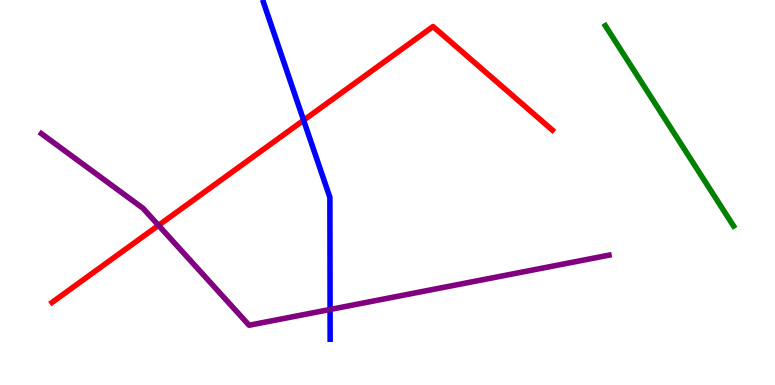[{'lines': ['blue', 'red'], 'intersections': [{'x': 3.92, 'y': 6.88}]}, {'lines': ['green', 'red'], 'intersections': []}, {'lines': ['purple', 'red'], 'intersections': [{'x': 2.05, 'y': 4.15}]}, {'lines': ['blue', 'green'], 'intersections': []}, {'lines': ['blue', 'purple'], 'intersections': [{'x': 4.26, 'y': 1.96}]}, {'lines': ['green', 'purple'], 'intersections': []}]